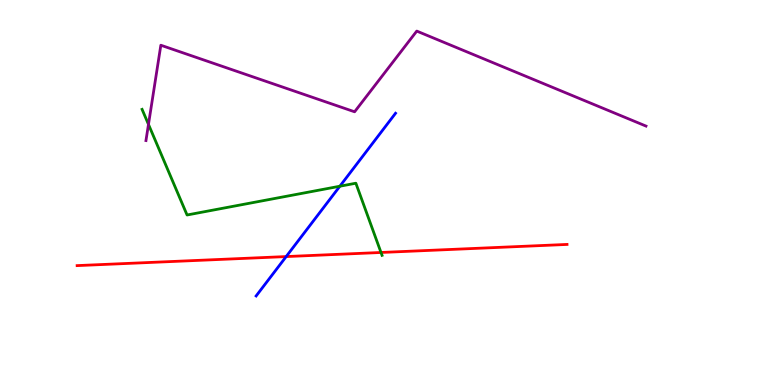[{'lines': ['blue', 'red'], 'intersections': [{'x': 3.69, 'y': 3.34}]}, {'lines': ['green', 'red'], 'intersections': [{'x': 4.92, 'y': 3.44}]}, {'lines': ['purple', 'red'], 'intersections': []}, {'lines': ['blue', 'green'], 'intersections': [{'x': 4.39, 'y': 5.16}]}, {'lines': ['blue', 'purple'], 'intersections': []}, {'lines': ['green', 'purple'], 'intersections': [{'x': 1.92, 'y': 6.77}]}]